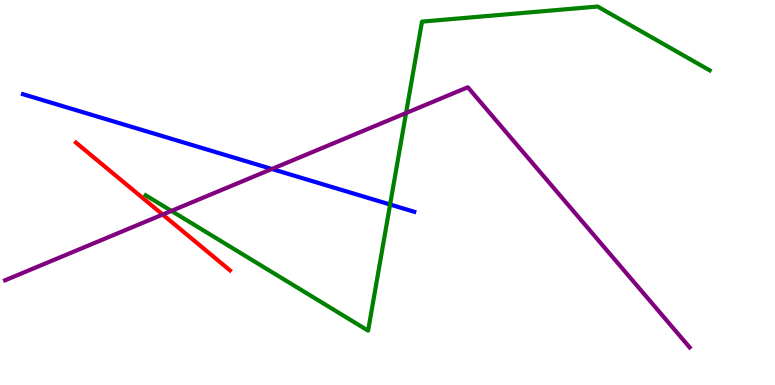[{'lines': ['blue', 'red'], 'intersections': []}, {'lines': ['green', 'red'], 'intersections': []}, {'lines': ['purple', 'red'], 'intersections': [{'x': 2.1, 'y': 4.43}]}, {'lines': ['blue', 'green'], 'intersections': [{'x': 5.03, 'y': 4.69}]}, {'lines': ['blue', 'purple'], 'intersections': [{'x': 3.51, 'y': 5.61}]}, {'lines': ['green', 'purple'], 'intersections': [{'x': 2.21, 'y': 4.52}, {'x': 5.24, 'y': 7.06}]}]